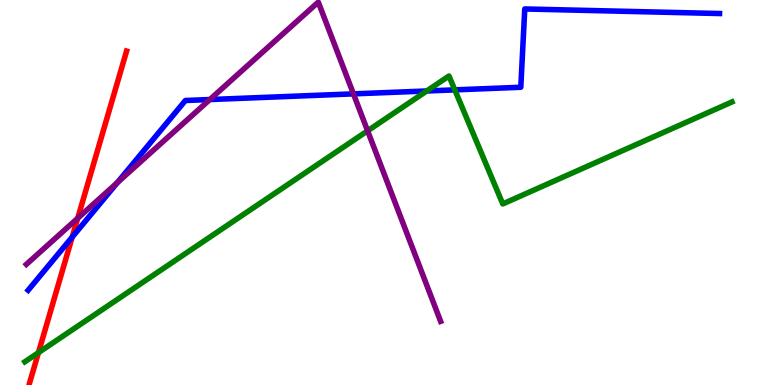[{'lines': ['blue', 'red'], 'intersections': [{'x': 0.932, 'y': 3.84}]}, {'lines': ['green', 'red'], 'intersections': [{'x': 0.496, 'y': 0.841}]}, {'lines': ['purple', 'red'], 'intersections': [{'x': 1.0, 'y': 4.33}]}, {'lines': ['blue', 'green'], 'intersections': [{'x': 5.51, 'y': 7.64}, {'x': 5.87, 'y': 7.67}]}, {'lines': ['blue', 'purple'], 'intersections': [{'x': 1.51, 'y': 5.26}, {'x': 2.71, 'y': 7.41}, {'x': 4.56, 'y': 7.56}]}, {'lines': ['green', 'purple'], 'intersections': [{'x': 4.74, 'y': 6.6}]}]